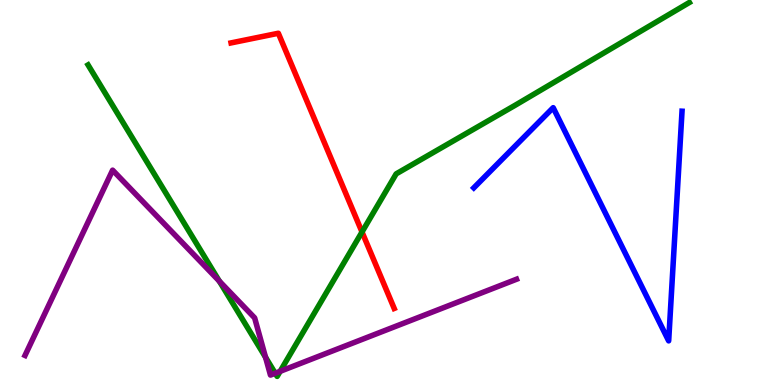[{'lines': ['blue', 'red'], 'intersections': []}, {'lines': ['green', 'red'], 'intersections': [{'x': 4.67, 'y': 3.97}]}, {'lines': ['purple', 'red'], 'intersections': []}, {'lines': ['blue', 'green'], 'intersections': []}, {'lines': ['blue', 'purple'], 'intersections': []}, {'lines': ['green', 'purple'], 'intersections': [{'x': 2.83, 'y': 2.7}, {'x': 3.43, 'y': 0.72}, {'x': 3.55, 'y': 0.305}, {'x': 3.61, 'y': 0.355}]}]